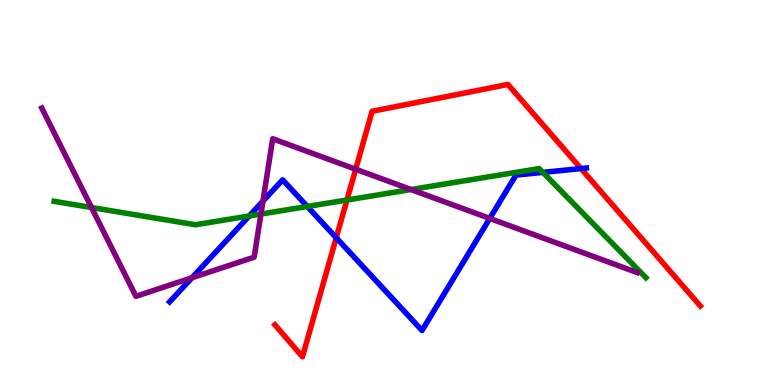[{'lines': ['blue', 'red'], 'intersections': [{'x': 4.34, 'y': 3.82}, {'x': 7.5, 'y': 5.62}]}, {'lines': ['green', 'red'], 'intersections': [{'x': 4.48, 'y': 4.81}]}, {'lines': ['purple', 'red'], 'intersections': [{'x': 4.59, 'y': 5.6}]}, {'lines': ['blue', 'green'], 'intersections': [{'x': 3.22, 'y': 4.39}, {'x': 3.97, 'y': 4.64}, {'x': 7.01, 'y': 5.52}]}, {'lines': ['blue', 'purple'], 'intersections': [{'x': 2.48, 'y': 2.79}, {'x': 3.39, 'y': 4.78}, {'x': 6.32, 'y': 4.33}]}, {'lines': ['green', 'purple'], 'intersections': [{'x': 1.18, 'y': 4.61}, {'x': 3.37, 'y': 4.44}, {'x': 5.3, 'y': 5.08}]}]